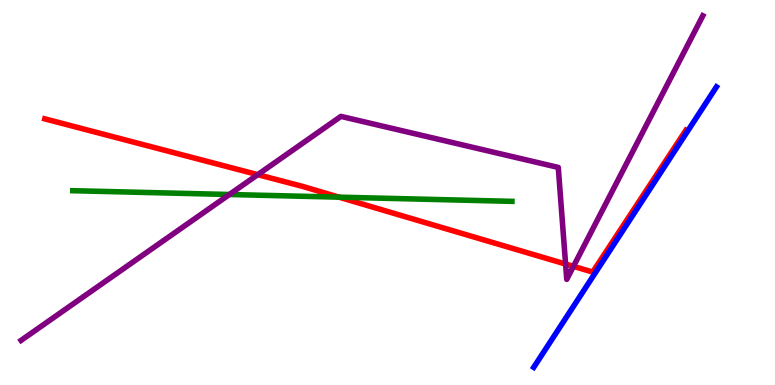[{'lines': ['blue', 'red'], 'intersections': []}, {'lines': ['green', 'red'], 'intersections': [{'x': 4.37, 'y': 4.88}]}, {'lines': ['purple', 'red'], 'intersections': [{'x': 3.33, 'y': 5.46}, {'x': 7.3, 'y': 3.14}, {'x': 7.4, 'y': 3.08}]}, {'lines': ['blue', 'green'], 'intersections': []}, {'lines': ['blue', 'purple'], 'intersections': []}, {'lines': ['green', 'purple'], 'intersections': [{'x': 2.96, 'y': 4.95}]}]